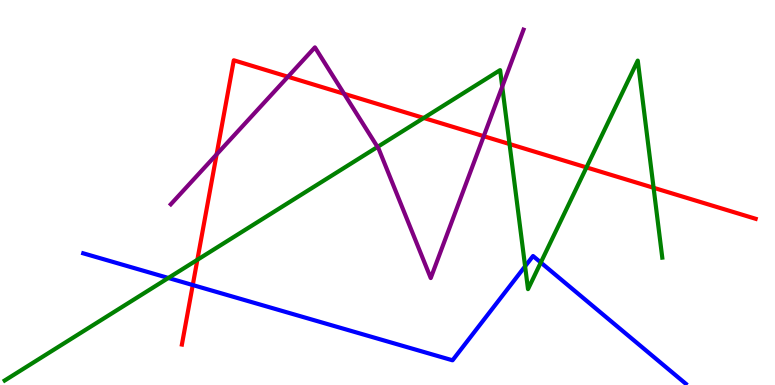[{'lines': ['blue', 'red'], 'intersections': [{'x': 2.49, 'y': 2.6}]}, {'lines': ['green', 'red'], 'intersections': [{'x': 2.55, 'y': 3.25}, {'x': 5.47, 'y': 6.94}, {'x': 6.57, 'y': 6.26}, {'x': 7.57, 'y': 5.65}, {'x': 8.43, 'y': 5.12}]}, {'lines': ['purple', 'red'], 'intersections': [{'x': 2.79, 'y': 5.99}, {'x': 3.72, 'y': 8.01}, {'x': 4.44, 'y': 7.56}, {'x': 6.24, 'y': 6.46}]}, {'lines': ['blue', 'green'], 'intersections': [{'x': 2.17, 'y': 2.78}, {'x': 6.78, 'y': 3.08}, {'x': 6.98, 'y': 3.18}]}, {'lines': ['blue', 'purple'], 'intersections': []}, {'lines': ['green', 'purple'], 'intersections': [{'x': 4.87, 'y': 6.18}, {'x': 6.48, 'y': 7.75}]}]